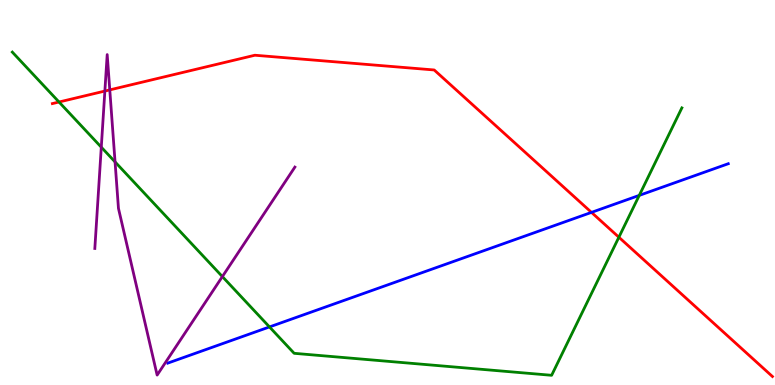[{'lines': ['blue', 'red'], 'intersections': [{'x': 7.63, 'y': 4.48}]}, {'lines': ['green', 'red'], 'intersections': [{'x': 0.761, 'y': 7.35}, {'x': 7.99, 'y': 3.84}]}, {'lines': ['purple', 'red'], 'intersections': [{'x': 1.35, 'y': 7.63}, {'x': 1.42, 'y': 7.67}]}, {'lines': ['blue', 'green'], 'intersections': [{'x': 3.48, 'y': 1.51}, {'x': 8.25, 'y': 4.93}]}, {'lines': ['blue', 'purple'], 'intersections': []}, {'lines': ['green', 'purple'], 'intersections': [{'x': 1.31, 'y': 6.18}, {'x': 1.48, 'y': 5.79}, {'x': 2.87, 'y': 2.82}]}]